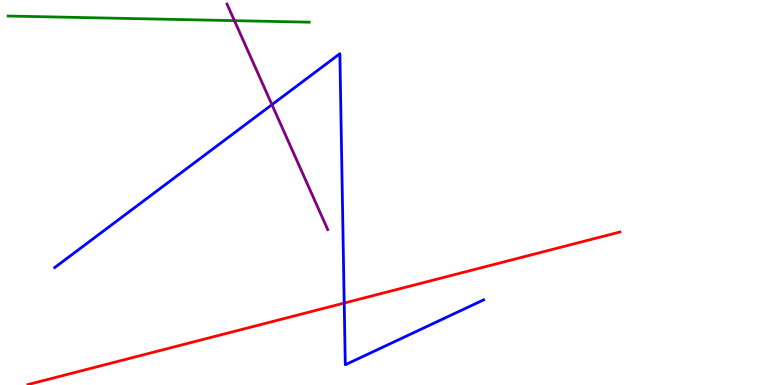[{'lines': ['blue', 'red'], 'intersections': [{'x': 4.44, 'y': 2.13}]}, {'lines': ['green', 'red'], 'intersections': []}, {'lines': ['purple', 'red'], 'intersections': []}, {'lines': ['blue', 'green'], 'intersections': []}, {'lines': ['blue', 'purple'], 'intersections': [{'x': 3.51, 'y': 7.28}]}, {'lines': ['green', 'purple'], 'intersections': [{'x': 3.02, 'y': 9.46}]}]